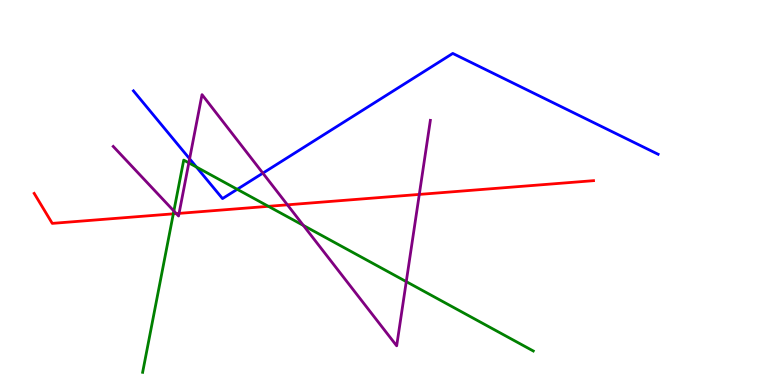[{'lines': ['blue', 'red'], 'intersections': []}, {'lines': ['green', 'red'], 'intersections': [{'x': 2.24, 'y': 4.45}, {'x': 3.46, 'y': 4.64}]}, {'lines': ['purple', 'red'], 'intersections': [{'x': 2.27, 'y': 4.45}, {'x': 2.31, 'y': 4.46}, {'x': 3.71, 'y': 4.68}, {'x': 5.41, 'y': 4.95}]}, {'lines': ['blue', 'green'], 'intersections': [{'x': 2.53, 'y': 5.66}, {'x': 3.06, 'y': 5.08}]}, {'lines': ['blue', 'purple'], 'intersections': [{'x': 2.45, 'y': 5.88}, {'x': 3.39, 'y': 5.5}]}, {'lines': ['green', 'purple'], 'intersections': [{'x': 2.24, 'y': 4.52}, {'x': 2.44, 'y': 5.77}, {'x': 3.91, 'y': 4.14}, {'x': 5.24, 'y': 2.69}]}]